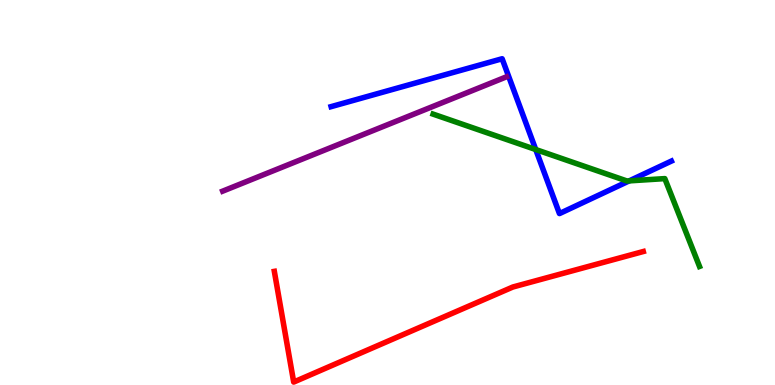[{'lines': ['blue', 'red'], 'intersections': []}, {'lines': ['green', 'red'], 'intersections': []}, {'lines': ['purple', 'red'], 'intersections': []}, {'lines': ['blue', 'green'], 'intersections': [{'x': 6.91, 'y': 6.12}, {'x': 8.12, 'y': 5.3}]}, {'lines': ['blue', 'purple'], 'intersections': []}, {'lines': ['green', 'purple'], 'intersections': []}]